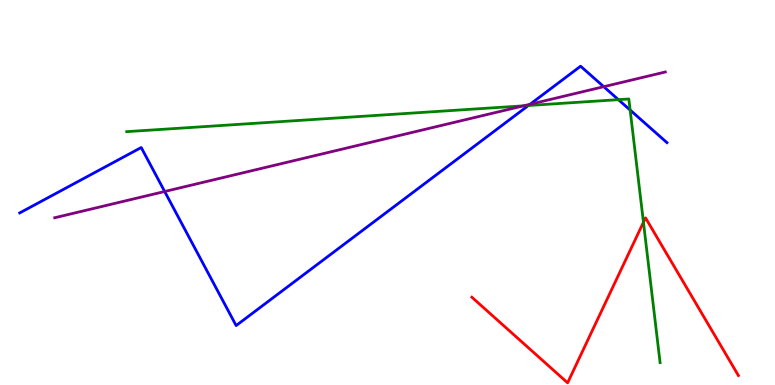[{'lines': ['blue', 'red'], 'intersections': []}, {'lines': ['green', 'red'], 'intersections': [{'x': 8.3, 'y': 4.23}]}, {'lines': ['purple', 'red'], 'intersections': []}, {'lines': ['blue', 'green'], 'intersections': [{'x': 6.82, 'y': 7.26}, {'x': 7.98, 'y': 7.41}, {'x': 8.13, 'y': 7.14}]}, {'lines': ['blue', 'purple'], 'intersections': [{'x': 2.12, 'y': 5.03}, {'x': 6.84, 'y': 7.29}, {'x': 7.79, 'y': 7.75}]}, {'lines': ['green', 'purple'], 'intersections': [{'x': 6.76, 'y': 7.25}]}]